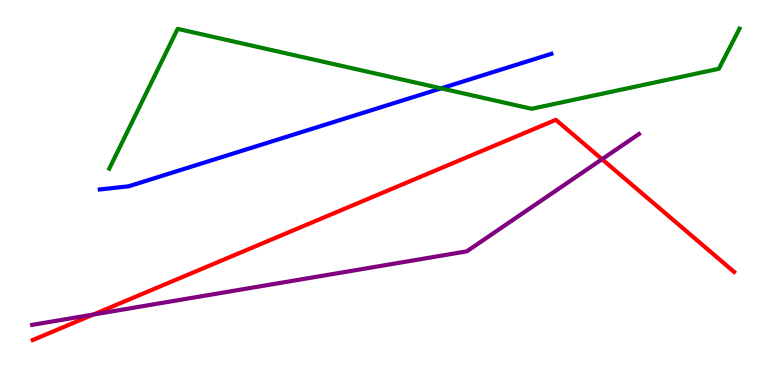[{'lines': ['blue', 'red'], 'intersections': []}, {'lines': ['green', 'red'], 'intersections': []}, {'lines': ['purple', 'red'], 'intersections': [{'x': 1.2, 'y': 1.83}, {'x': 7.77, 'y': 5.86}]}, {'lines': ['blue', 'green'], 'intersections': [{'x': 5.69, 'y': 7.7}]}, {'lines': ['blue', 'purple'], 'intersections': []}, {'lines': ['green', 'purple'], 'intersections': []}]